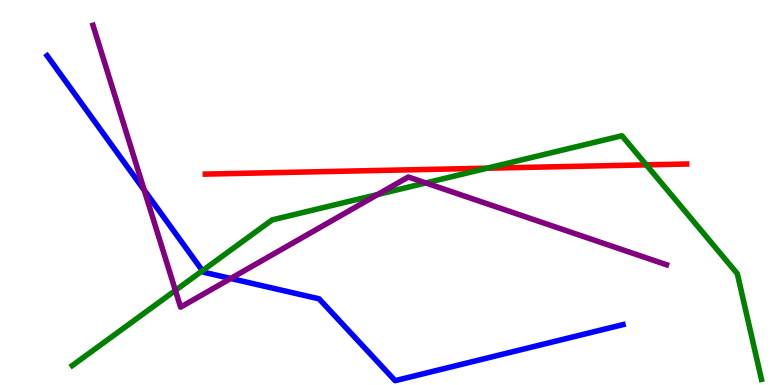[{'lines': ['blue', 'red'], 'intersections': []}, {'lines': ['green', 'red'], 'intersections': [{'x': 6.28, 'y': 5.63}, {'x': 8.34, 'y': 5.72}]}, {'lines': ['purple', 'red'], 'intersections': []}, {'lines': ['blue', 'green'], 'intersections': [{'x': 2.61, 'y': 2.97}]}, {'lines': ['blue', 'purple'], 'intersections': [{'x': 1.86, 'y': 5.06}, {'x': 2.98, 'y': 2.77}]}, {'lines': ['green', 'purple'], 'intersections': [{'x': 2.26, 'y': 2.46}, {'x': 4.87, 'y': 4.95}, {'x': 5.49, 'y': 5.25}]}]